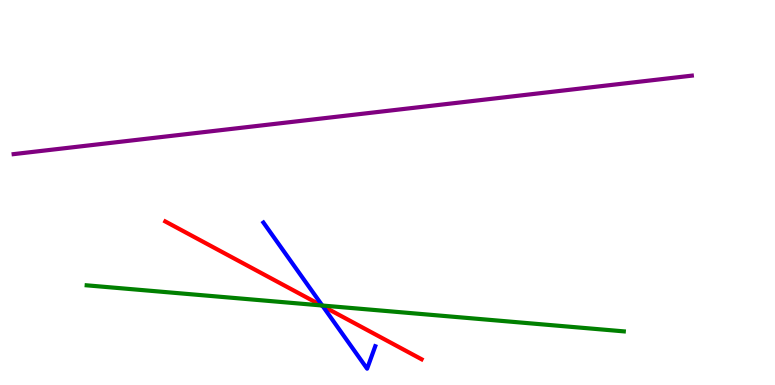[{'lines': ['blue', 'red'], 'intersections': [{'x': 4.16, 'y': 2.05}]}, {'lines': ['green', 'red'], 'intersections': [{'x': 4.15, 'y': 2.07}]}, {'lines': ['purple', 'red'], 'intersections': []}, {'lines': ['blue', 'green'], 'intersections': [{'x': 4.16, 'y': 2.06}]}, {'lines': ['blue', 'purple'], 'intersections': []}, {'lines': ['green', 'purple'], 'intersections': []}]